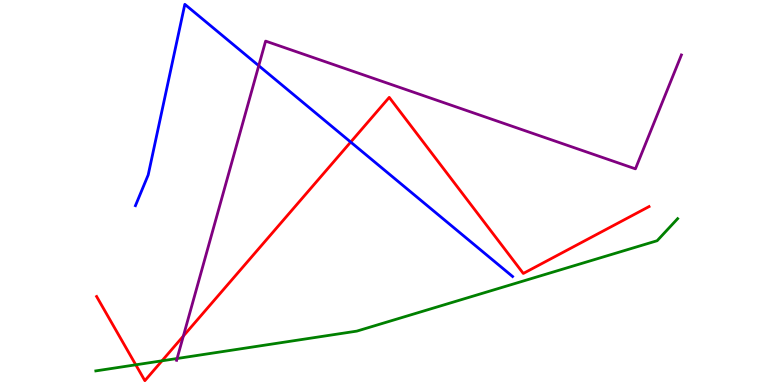[{'lines': ['blue', 'red'], 'intersections': [{'x': 4.53, 'y': 6.31}]}, {'lines': ['green', 'red'], 'intersections': [{'x': 1.75, 'y': 0.524}, {'x': 2.09, 'y': 0.628}]}, {'lines': ['purple', 'red'], 'intersections': [{'x': 2.37, 'y': 1.27}]}, {'lines': ['blue', 'green'], 'intersections': []}, {'lines': ['blue', 'purple'], 'intersections': [{'x': 3.34, 'y': 8.29}]}, {'lines': ['green', 'purple'], 'intersections': [{'x': 2.29, 'y': 0.688}]}]